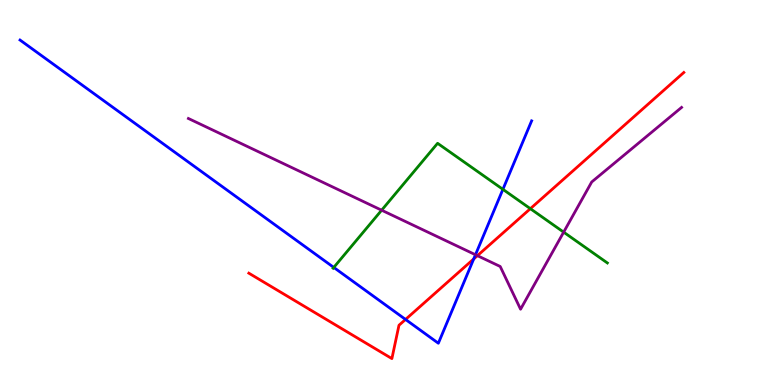[{'lines': ['blue', 'red'], 'intersections': [{'x': 5.23, 'y': 1.7}, {'x': 6.11, 'y': 3.27}]}, {'lines': ['green', 'red'], 'intersections': [{'x': 6.84, 'y': 4.58}]}, {'lines': ['purple', 'red'], 'intersections': [{'x': 6.16, 'y': 3.36}]}, {'lines': ['blue', 'green'], 'intersections': [{'x': 4.31, 'y': 3.05}, {'x': 6.49, 'y': 5.08}]}, {'lines': ['blue', 'purple'], 'intersections': [{'x': 6.14, 'y': 3.38}]}, {'lines': ['green', 'purple'], 'intersections': [{'x': 4.92, 'y': 4.54}, {'x': 7.27, 'y': 3.97}]}]